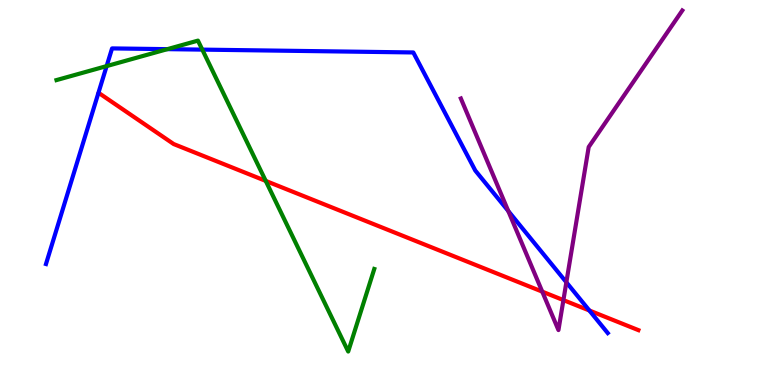[{'lines': ['blue', 'red'], 'intersections': [{'x': 7.6, 'y': 1.94}]}, {'lines': ['green', 'red'], 'intersections': [{'x': 3.43, 'y': 5.3}]}, {'lines': ['purple', 'red'], 'intersections': [{'x': 7.0, 'y': 2.43}, {'x': 7.27, 'y': 2.21}]}, {'lines': ['blue', 'green'], 'intersections': [{'x': 1.38, 'y': 8.28}, {'x': 2.16, 'y': 8.72}, {'x': 2.61, 'y': 8.71}]}, {'lines': ['blue', 'purple'], 'intersections': [{'x': 6.56, 'y': 4.52}, {'x': 7.31, 'y': 2.67}]}, {'lines': ['green', 'purple'], 'intersections': []}]